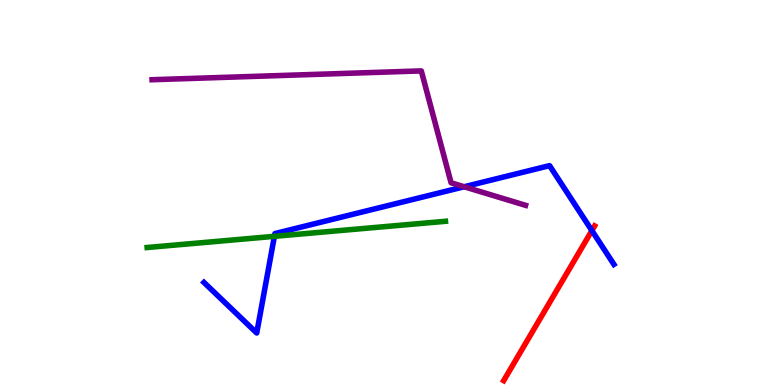[{'lines': ['blue', 'red'], 'intersections': [{'x': 7.64, 'y': 4.01}]}, {'lines': ['green', 'red'], 'intersections': []}, {'lines': ['purple', 'red'], 'intersections': []}, {'lines': ['blue', 'green'], 'intersections': [{'x': 3.54, 'y': 3.86}]}, {'lines': ['blue', 'purple'], 'intersections': [{'x': 5.99, 'y': 5.15}]}, {'lines': ['green', 'purple'], 'intersections': []}]